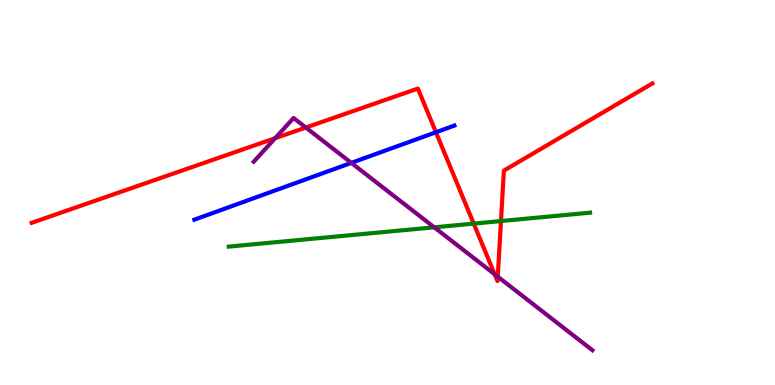[{'lines': ['blue', 'red'], 'intersections': [{'x': 5.62, 'y': 6.56}]}, {'lines': ['green', 'red'], 'intersections': [{'x': 6.11, 'y': 4.19}, {'x': 6.46, 'y': 4.26}]}, {'lines': ['purple', 'red'], 'intersections': [{'x': 3.55, 'y': 6.41}, {'x': 3.95, 'y': 6.69}, {'x': 6.38, 'y': 2.88}, {'x': 6.42, 'y': 2.81}]}, {'lines': ['blue', 'green'], 'intersections': []}, {'lines': ['blue', 'purple'], 'intersections': [{'x': 4.53, 'y': 5.77}]}, {'lines': ['green', 'purple'], 'intersections': [{'x': 5.6, 'y': 4.1}]}]